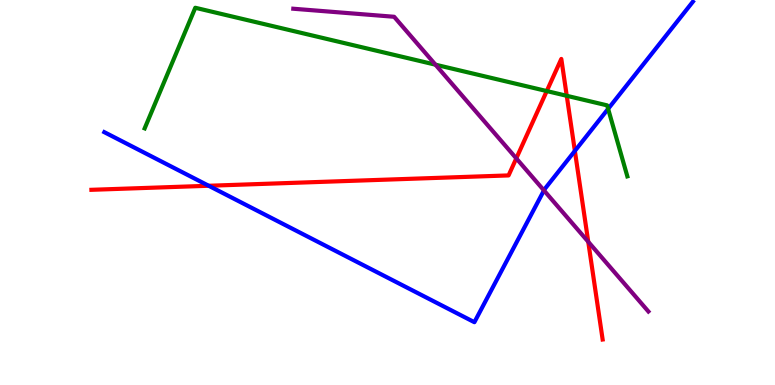[{'lines': ['blue', 'red'], 'intersections': [{'x': 2.69, 'y': 5.17}, {'x': 7.42, 'y': 6.08}]}, {'lines': ['green', 'red'], 'intersections': [{'x': 7.05, 'y': 7.63}, {'x': 7.31, 'y': 7.51}]}, {'lines': ['purple', 'red'], 'intersections': [{'x': 6.66, 'y': 5.89}, {'x': 7.59, 'y': 3.72}]}, {'lines': ['blue', 'green'], 'intersections': [{'x': 7.85, 'y': 7.17}]}, {'lines': ['blue', 'purple'], 'intersections': [{'x': 7.02, 'y': 5.05}]}, {'lines': ['green', 'purple'], 'intersections': [{'x': 5.62, 'y': 8.32}]}]